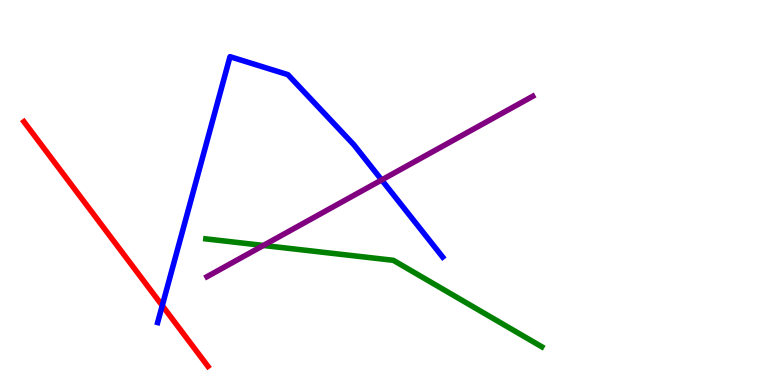[{'lines': ['blue', 'red'], 'intersections': [{'x': 2.09, 'y': 2.06}]}, {'lines': ['green', 'red'], 'intersections': []}, {'lines': ['purple', 'red'], 'intersections': []}, {'lines': ['blue', 'green'], 'intersections': []}, {'lines': ['blue', 'purple'], 'intersections': [{'x': 4.92, 'y': 5.33}]}, {'lines': ['green', 'purple'], 'intersections': [{'x': 3.4, 'y': 3.62}]}]